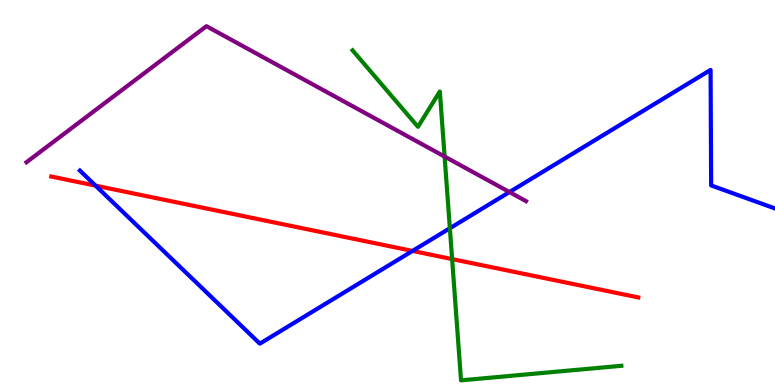[{'lines': ['blue', 'red'], 'intersections': [{'x': 1.23, 'y': 5.18}, {'x': 5.32, 'y': 3.48}]}, {'lines': ['green', 'red'], 'intersections': [{'x': 5.83, 'y': 3.27}]}, {'lines': ['purple', 'red'], 'intersections': []}, {'lines': ['blue', 'green'], 'intersections': [{'x': 5.8, 'y': 4.07}]}, {'lines': ['blue', 'purple'], 'intersections': [{'x': 6.57, 'y': 5.01}]}, {'lines': ['green', 'purple'], 'intersections': [{'x': 5.74, 'y': 5.93}]}]